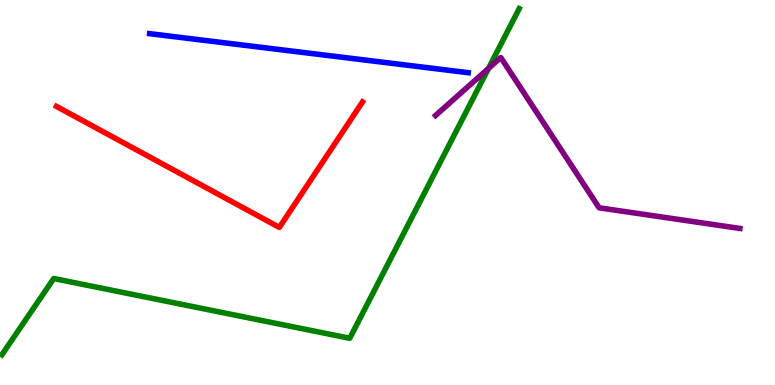[{'lines': ['blue', 'red'], 'intersections': []}, {'lines': ['green', 'red'], 'intersections': []}, {'lines': ['purple', 'red'], 'intersections': []}, {'lines': ['blue', 'green'], 'intersections': []}, {'lines': ['blue', 'purple'], 'intersections': []}, {'lines': ['green', 'purple'], 'intersections': [{'x': 6.3, 'y': 8.22}]}]